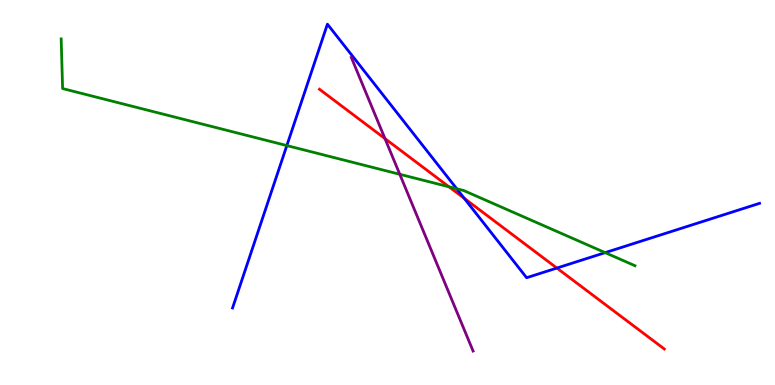[{'lines': ['blue', 'red'], 'intersections': [{'x': 5.99, 'y': 4.85}, {'x': 7.19, 'y': 3.04}]}, {'lines': ['green', 'red'], 'intersections': [{'x': 5.79, 'y': 5.15}]}, {'lines': ['purple', 'red'], 'intersections': [{'x': 4.97, 'y': 6.4}]}, {'lines': ['blue', 'green'], 'intersections': [{'x': 3.7, 'y': 6.22}, {'x': 5.89, 'y': 5.1}, {'x': 7.81, 'y': 3.44}]}, {'lines': ['blue', 'purple'], 'intersections': []}, {'lines': ['green', 'purple'], 'intersections': [{'x': 5.16, 'y': 5.47}]}]